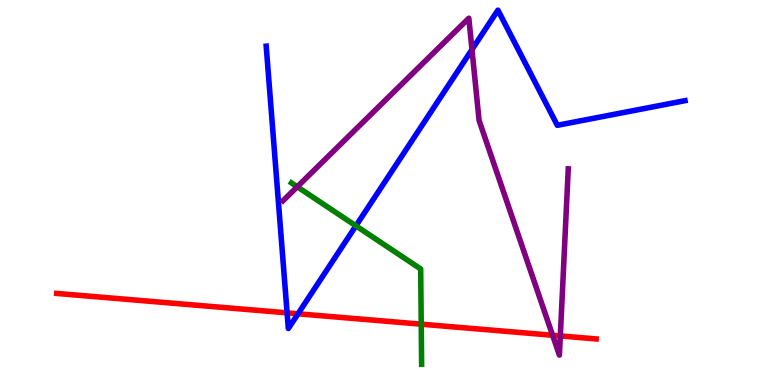[{'lines': ['blue', 'red'], 'intersections': [{'x': 3.7, 'y': 1.87}, {'x': 3.85, 'y': 1.85}]}, {'lines': ['green', 'red'], 'intersections': [{'x': 5.44, 'y': 1.58}]}, {'lines': ['purple', 'red'], 'intersections': [{'x': 7.13, 'y': 1.29}, {'x': 7.23, 'y': 1.27}]}, {'lines': ['blue', 'green'], 'intersections': [{'x': 4.59, 'y': 4.13}]}, {'lines': ['blue', 'purple'], 'intersections': [{'x': 6.09, 'y': 8.71}]}, {'lines': ['green', 'purple'], 'intersections': [{'x': 3.84, 'y': 5.15}]}]